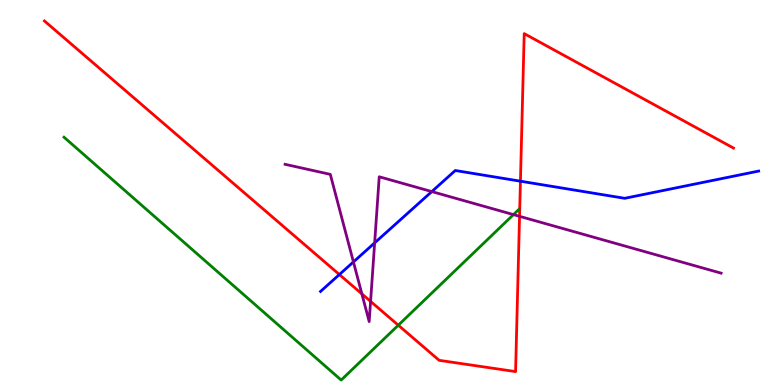[{'lines': ['blue', 'red'], 'intersections': [{'x': 4.38, 'y': 2.87}, {'x': 6.72, 'y': 5.29}]}, {'lines': ['green', 'red'], 'intersections': [{'x': 5.14, 'y': 1.55}]}, {'lines': ['purple', 'red'], 'intersections': [{'x': 4.67, 'y': 2.37}, {'x': 4.78, 'y': 2.17}, {'x': 6.7, 'y': 4.38}]}, {'lines': ['blue', 'green'], 'intersections': []}, {'lines': ['blue', 'purple'], 'intersections': [{'x': 4.56, 'y': 3.2}, {'x': 4.83, 'y': 3.69}, {'x': 5.57, 'y': 5.02}]}, {'lines': ['green', 'purple'], 'intersections': [{'x': 6.63, 'y': 4.43}]}]